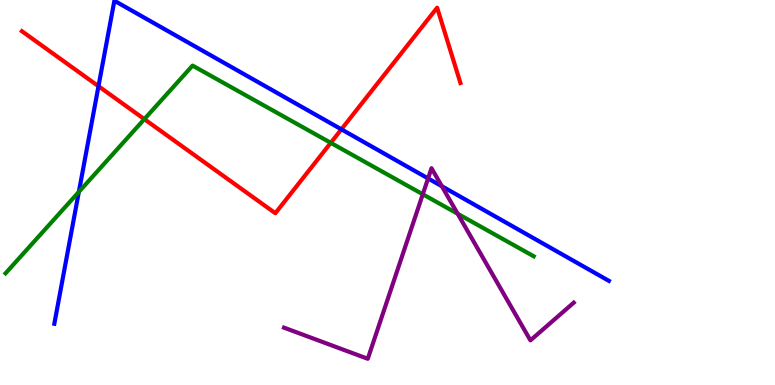[{'lines': ['blue', 'red'], 'intersections': [{'x': 1.27, 'y': 7.76}, {'x': 4.4, 'y': 6.64}]}, {'lines': ['green', 'red'], 'intersections': [{'x': 1.86, 'y': 6.91}, {'x': 4.27, 'y': 6.29}]}, {'lines': ['purple', 'red'], 'intersections': []}, {'lines': ['blue', 'green'], 'intersections': [{'x': 1.02, 'y': 5.02}]}, {'lines': ['blue', 'purple'], 'intersections': [{'x': 5.52, 'y': 5.37}, {'x': 5.7, 'y': 5.16}]}, {'lines': ['green', 'purple'], 'intersections': [{'x': 5.46, 'y': 4.95}, {'x': 5.91, 'y': 4.45}]}]